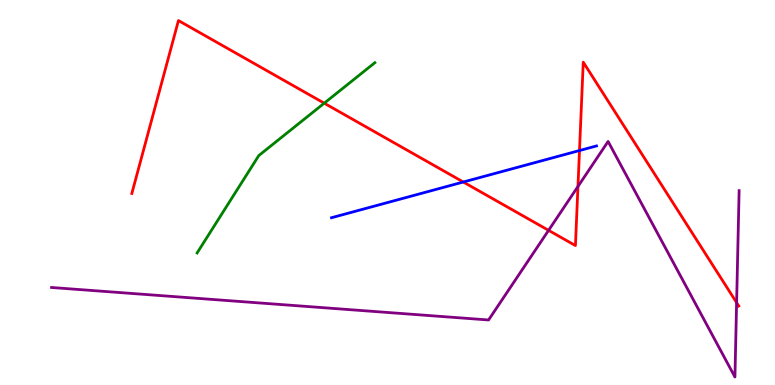[{'lines': ['blue', 'red'], 'intersections': [{'x': 5.98, 'y': 5.27}, {'x': 7.48, 'y': 6.09}]}, {'lines': ['green', 'red'], 'intersections': [{'x': 4.18, 'y': 7.32}]}, {'lines': ['purple', 'red'], 'intersections': [{'x': 7.08, 'y': 4.02}, {'x': 7.46, 'y': 5.16}, {'x': 9.5, 'y': 2.14}]}, {'lines': ['blue', 'green'], 'intersections': []}, {'lines': ['blue', 'purple'], 'intersections': []}, {'lines': ['green', 'purple'], 'intersections': []}]